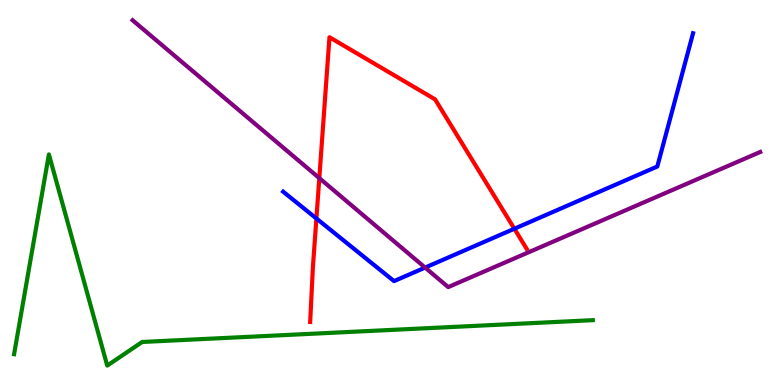[{'lines': ['blue', 'red'], 'intersections': [{'x': 4.08, 'y': 4.32}, {'x': 6.64, 'y': 4.06}]}, {'lines': ['green', 'red'], 'intersections': []}, {'lines': ['purple', 'red'], 'intersections': [{'x': 4.12, 'y': 5.37}]}, {'lines': ['blue', 'green'], 'intersections': []}, {'lines': ['blue', 'purple'], 'intersections': [{'x': 5.49, 'y': 3.05}]}, {'lines': ['green', 'purple'], 'intersections': []}]